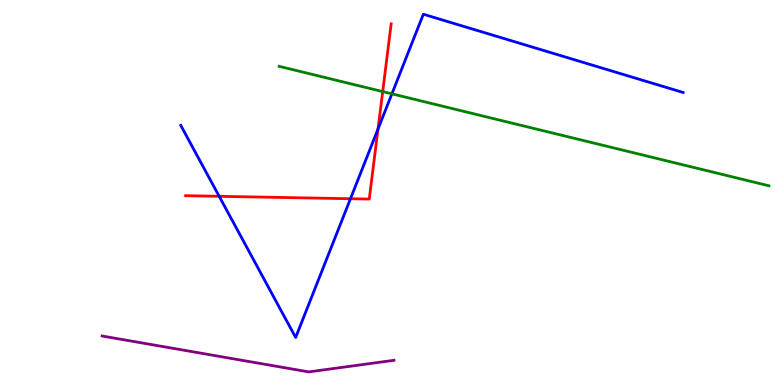[{'lines': ['blue', 'red'], 'intersections': [{'x': 2.83, 'y': 4.9}, {'x': 4.52, 'y': 4.84}, {'x': 4.88, 'y': 6.65}]}, {'lines': ['green', 'red'], 'intersections': [{'x': 4.94, 'y': 7.62}]}, {'lines': ['purple', 'red'], 'intersections': []}, {'lines': ['blue', 'green'], 'intersections': [{'x': 5.06, 'y': 7.56}]}, {'lines': ['blue', 'purple'], 'intersections': []}, {'lines': ['green', 'purple'], 'intersections': []}]